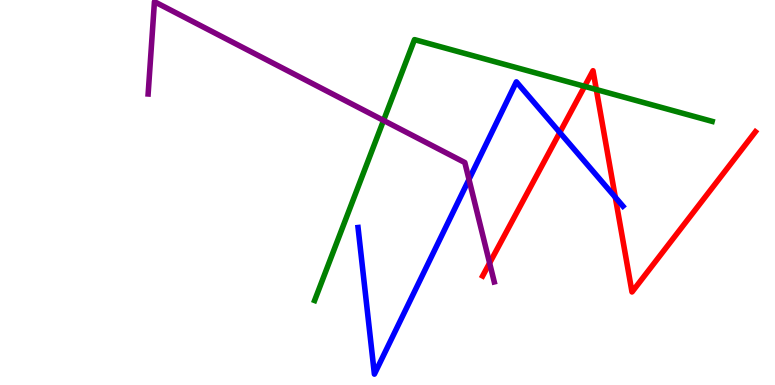[{'lines': ['blue', 'red'], 'intersections': [{'x': 7.22, 'y': 6.56}, {'x': 7.94, 'y': 4.88}]}, {'lines': ['green', 'red'], 'intersections': [{'x': 7.54, 'y': 7.76}, {'x': 7.69, 'y': 7.67}]}, {'lines': ['purple', 'red'], 'intersections': [{'x': 6.32, 'y': 3.17}]}, {'lines': ['blue', 'green'], 'intersections': []}, {'lines': ['blue', 'purple'], 'intersections': [{'x': 6.05, 'y': 5.34}]}, {'lines': ['green', 'purple'], 'intersections': [{'x': 4.95, 'y': 6.87}]}]